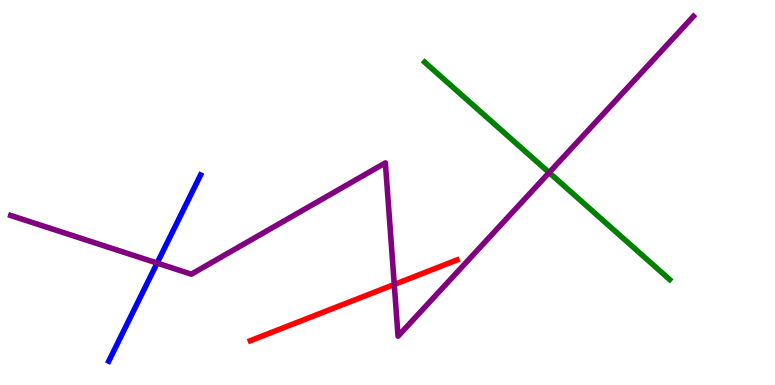[{'lines': ['blue', 'red'], 'intersections': []}, {'lines': ['green', 'red'], 'intersections': []}, {'lines': ['purple', 'red'], 'intersections': [{'x': 5.09, 'y': 2.61}]}, {'lines': ['blue', 'green'], 'intersections': []}, {'lines': ['blue', 'purple'], 'intersections': [{'x': 2.03, 'y': 3.17}]}, {'lines': ['green', 'purple'], 'intersections': [{'x': 7.09, 'y': 5.52}]}]